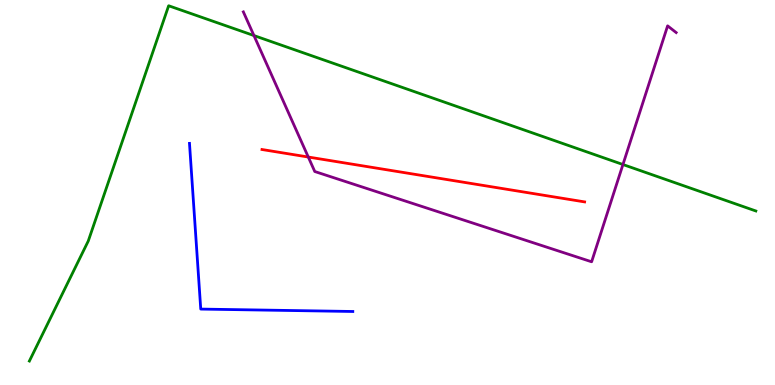[{'lines': ['blue', 'red'], 'intersections': []}, {'lines': ['green', 'red'], 'intersections': []}, {'lines': ['purple', 'red'], 'intersections': [{'x': 3.98, 'y': 5.92}]}, {'lines': ['blue', 'green'], 'intersections': []}, {'lines': ['blue', 'purple'], 'intersections': []}, {'lines': ['green', 'purple'], 'intersections': [{'x': 3.28, 'y': 9.08}, {'x': 8.04, 'y': 5.73}]}]